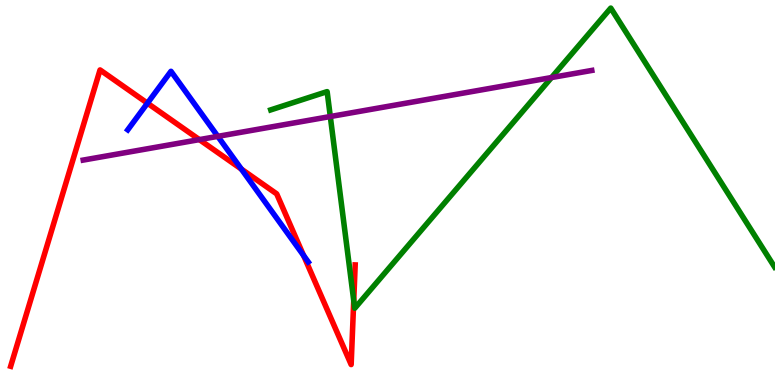[{'lines': ['blue', 'red'], 'intersections': [{'x': 1.9, 'y': 7.32}, {'x': 3.11, 'y': 5.61}, {'x': 3.92, 'y': 3.37}]}, {'lines': ['green', 'red'], 'intersections': [{'x': 4.56, 'y': 2.19}]}, {'lines': ['purple', 'red'], 'intersections': [{'x': 2.57, 'y': 6.37}]}, {'lines': ['blue', 'green'], 'intersections': []}, {'lines': ['blue', 'purple'], 'intersections': [{'x': 2.81, 'y': 6.46}]}, {'lines': ['green', 'purple'], 'intersections': [{'x': 4.26, 'y': 6.97}, {'x': 7.12, 'y': 7.99}]}]